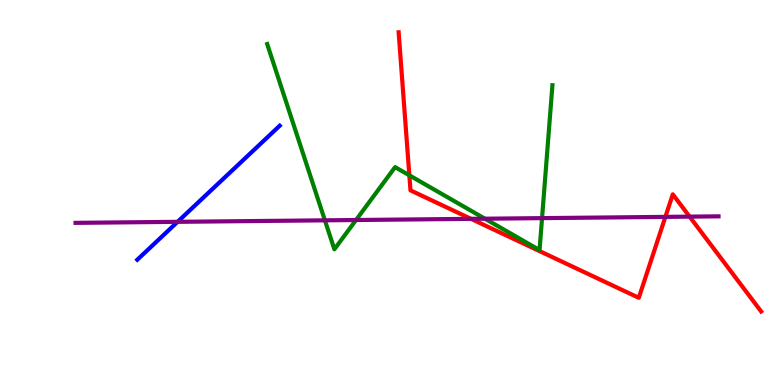[{'lines': ['blue', 'red'], 'intersections': []}, {'lines': ['green', 'red'], 'intersections': [{'x': 5.28, 'y': 5.45}]}, {'lines': ['purple', 'red'], 'intersections': [{'x': 6.08, 'y': 4.32}, {'x': 8.59, 'y': 4.37}, {'x': 8.9, 'y': 4.37}]}, {'lines': ['blue', 'green'], 'intersections': []}, {'lines': ['blue', 'purple'], 'intersections': [{'x': 2.29, 'y': 4.24}]}, {'lines': ['green', 'purple'], 'intersections': [{'x': 4.19, 'y': 4.28}, {'x': 4.59, 'y': 4.29}, {'x': 6.26, 'y': 4.32}, {'x': 6.99, 'y': 4.33}]}]